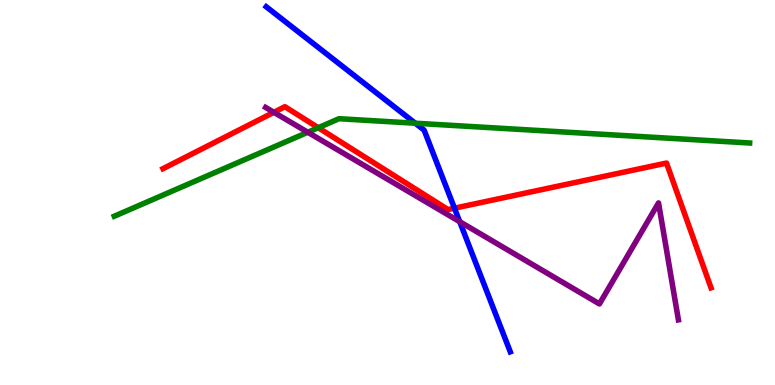[{'lines': ['blue', 'red'], 'intersections': [{'x': 5.86, 'y': 4.59}]}, {'lines': ['green', 'red'], 'intersections': [{'x': 4.11, 'y': 6.68}]}, {'lines': ['purple', 'red'], 'intersections': [{'x': 3.53, 'y': 7.08}]}, {'lines': ['blue', 'green'], 'intersections': [{'x': 5.36, 'y': 6.8}]}, {'lines': ['blue', 'purple'], 'intersections': [{'x': 5.93, 'y': 4.24}]}, {'lines': ['green', 'purple'], 'intersections': [{'x': 3.97, 'y': 6.56}]}]